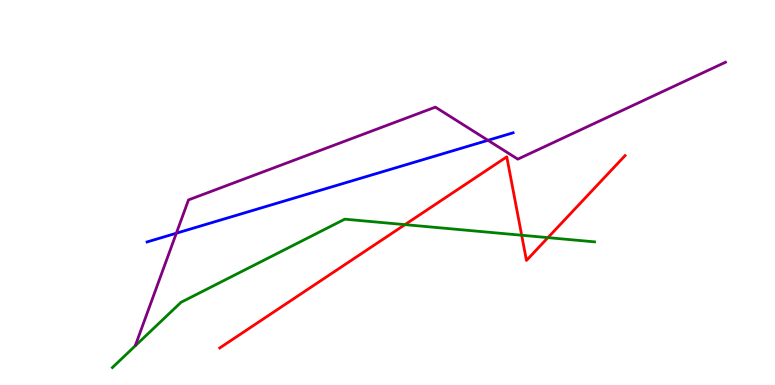[{'lines': ['blue', 'red'], 'intersections': []}, {'lines': ['green', 'red'], 'intersections': [{'x': 5.23, 'y': 4.17}, {'x': 6.73, 'y': 3.89}, {'x': 7.07, 'y': 3.83}]}, {'lines': ['purple', 'red'], 'intersections': []}, {'lines': ['blue', 'green'], 'intersections': []}, {'lines': ['blue', 'purple'], 'intersections': [{'x': 2.28, 'y': 3.94}, {'x': 6.3, 'y': 6.36}]}, {'lines': ['green', 'purple'], 'intersections': []}]